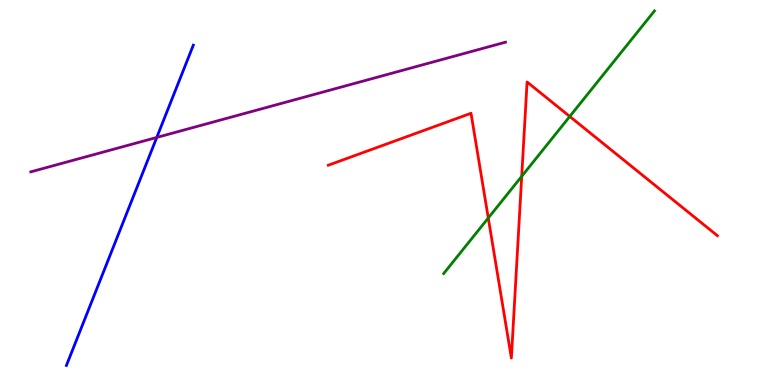[{'lines': ['blue', 'red'], 'intersections': []}, {'lines': ['green', 'red'], 'intersections': [{'x': 6.3, 'y': 4.34}, {'x': 6.73, 'y': 5.42}, {'x': 7.35, 'y': 6.98}]}, {'lines': ['purple', 'red'], 'intersections': []}, {'lines': ['blue', 'green'], 'intersections': []}, {'lines': ['blue', 'purple'], 'intersections': [{'x': 2.02, 'y': 6.43}]}, {'lines': ['green', 'purple'], 'intersections': []}]